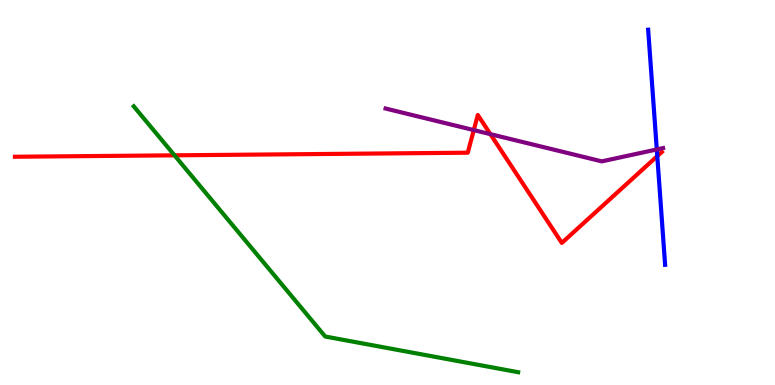[{'lines': ['blue', 'red'], 'intersections': [{'x': 8.48, 'y': 5.95}]}, {'lines': ['green', 'red'], 'intersections': [{'x': 2.25, 'y': 5.97}]}, {'lines': ['purple', 'red'], 'intersections': [{'x': 6.11, 'y': 6.62}, {'x': 6.33, 'y': 6.52}]}, {'lines': ['blue', 'green'], 'intersections': []}, {'lines': ['blue', 'purple'], 'intersections': [{'x': 8.47, 'y': 6.12}]}, {'lines': ['green', 'purple'], 'intersections': []}]